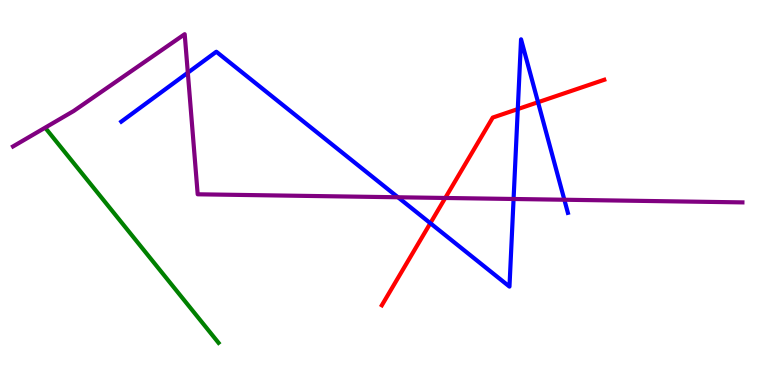[{'lines': ['blue', 'red'], 'intersections': [{'x': 5.55, 'y': 4.2}, {'x': 6.68, 'y': 7.17}, {'x': 6.94, 'y': 7.34}]}, {'lines': ['green', 'red'], 'intersections': []}, {'lines': ['purple', 'red'], 'intersections': [{'x': 5.75, 'y': 4.86}]}, {'lines': ['blue', 'green'], 'intersections': []}, {'lines': ['blue', 'purple'], 'intersections': [{'x': 2.42, 'y': 8.11}, {'x': 5.14, 'y': 4.88}, {'x': 6.63, 'y': 4.83}, {'x': 7.28, 'y': 4.81}]}, {'lines': ['green', 'purple'], 'intersections': []}]